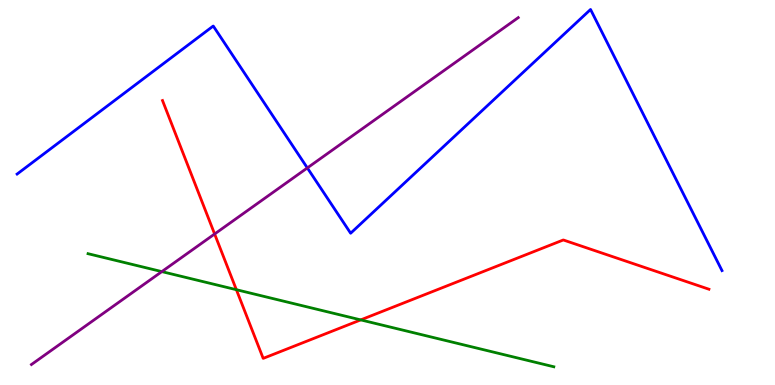[{'lines': ['blue', 'red'], 'intersections': []}, {'lines': ['green', 'red'], 'intersections': [{'x': 3.05, 'y': 2.48}, {'x': 4.65, 'y': 1.69}]}, {'lines': ['purple', 'red'], 'intersections': [{'x': 2.77, 'y': 3.92}]}, {'lines': ['blue', 'green'], 'intersections': []}, {'lines': ['blue', 'purple'], 'intersections': [{'x': 3.97, 'y': 5.64}]}, {'lines': ['green', 'purple'], 'intersections': [{'x': 2.09, 'y': 2.95}]}]